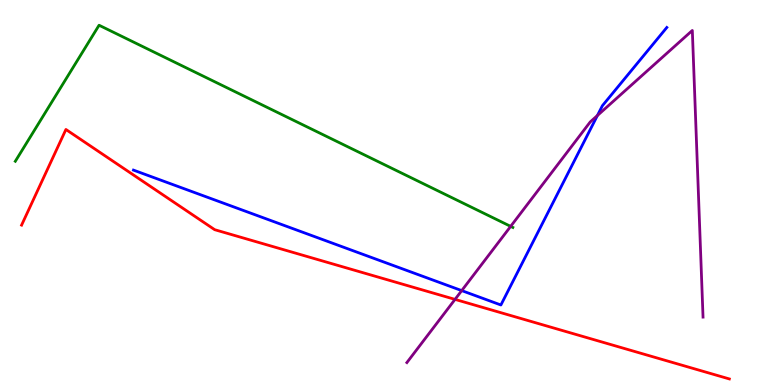[{'lines': ['blue', 'red'], 'intersections': []}, {'lines': ['green', 'red'], 'intersections': []}, {'lines': ['purple', 'red'], 'intersections': [{'x': 5.87, 'y': 2.22}]}, {'lines': ['blue', 'green'], 'intersections': []}, {'lines': ['blue', 'purple'], 'intersections': [{'x': 5.96, 'y': 2.45}, {'x': 7.71, 'y': 7.0}]}, {'lines': ['green', 'purple'], 'intersections': [{'x': 6.59, 'y': 4.12}]}]